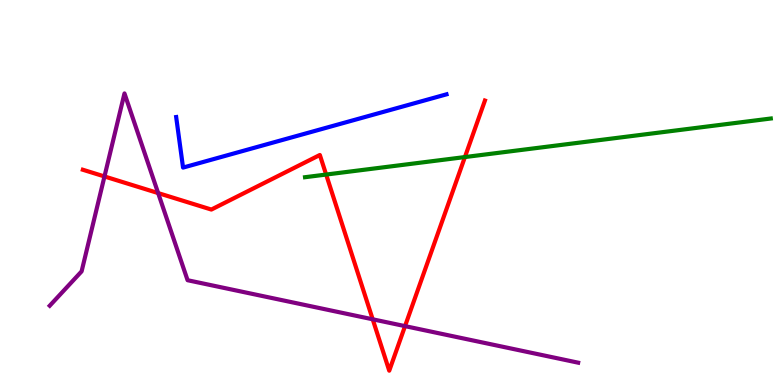[{'lines': ['blue', 'red'], 'intersections': []}, {'lines': ['green', 'red'], 'intersections': [{'x': 4.21, 'y': 5.47}, {'x': 6.0, 'y': 5.92}]}, {'lines': ['purple', 'red'], 'intersections': [{'x': 1.35, 'y': 5.42}, {'x': 2.04, 'y': 4.98}, {'x': 4.81, 'y': 1.71}, {'x': 5.23, 'y': 1.53}]}, {'lines': ['blue', 'green'], 'intersections': []}, {'lines': ['blue', 'purple'], 'intersections': []}, {'lines': ['green', 'purple'], 'intersections': []}]